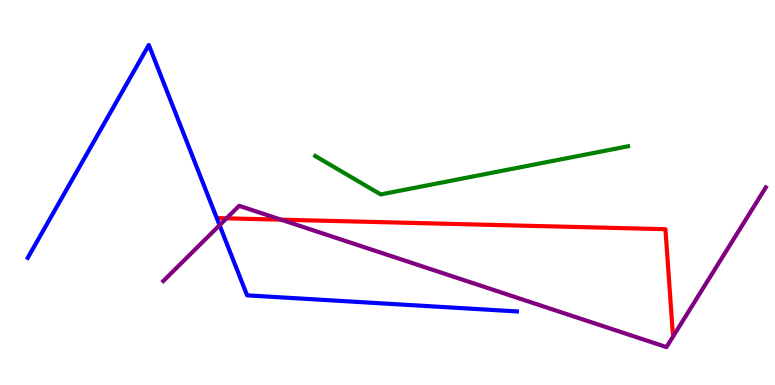[{'lines': ['blue', 'red'], 'intersections': []}, {'lines': ['green', 'red'], 'intersections': []}, {'lines': ['purple', 'red'], 'intersections': [{'x': 2.92, 'y': 4.33}, {'x': 3.63, 'y': 4.29}]}, {'lines': ['blue', 'green'], 'intersections': []}, {'lines': ['blue', 'purple'], 'intersections': [{'x': 2.83, 'y': 4.15}]}, {'lines': ['green', 'purple'], 'intersections': []}]